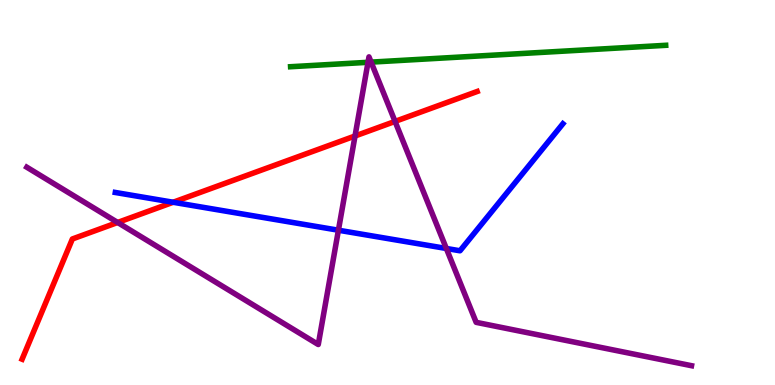[{'lines': ['blue', 'red'], 'intersections': [{'x': 2.23, 'y': 4.75}]}, {'lines': ['green', 'red'], 'intersections': []}, {'lines': ['purple', 'red'], 'intersections': [{'x': 1.52, 'y': 4.22}, {'x': 4.58, 'y': 6.47}, {'x': 5.1, 'y': 6.85}]}, {'lines': ['blue', 'green'], 'intersections': []}, {'lines': ['blue', 'purple'], 'intersections': [{'x': 4.37, 'y': 4.02}, {'x': 5.76, 'y': 3.55}]}, {'lines': ['green', 'purple'], 'intersections': [{'x': 4.75, 'y': 8.38}, {'x': 4.79, 'y': 8.39}]}]